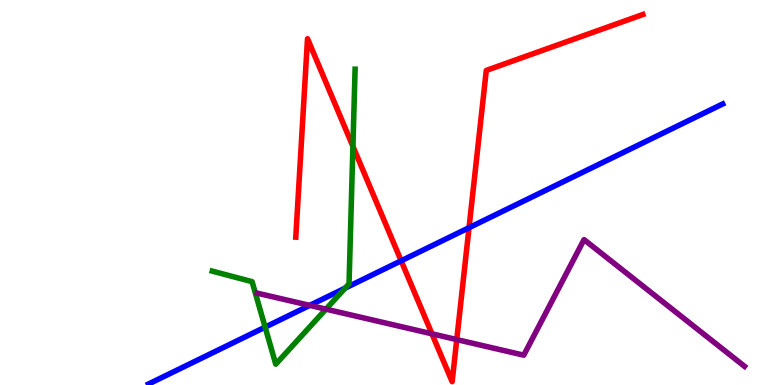[{'lines': ['blue', 'red'], 'intersections': [{'x': 5.18, 'y': 3.23}, {'x': 6.05, 'y': 4.09}]}, {'lines': ['green', 'red'], 'intersections': [{'x': 4.55, 'y': 6.2}]}, {'lines': ['purple', 'red'], 'intersections': [{'x': 5.57, 'y': 1.33}, {'x': 5.89, 'y': 1.18}]}, {'lines': ['blue', 'green'], 'intersections': [{'x': 3.42, 'y': 1.5}, {'x': 4.45, 'y': 2.52}]}, {'lines': ['blue', 'purple'], 'intersections': [{'x': 4.0, 'y': 2.07}]}, {'lines': ['green', 'purple'], 'intersections': [{'x': 4.21, 'y': 1.97}]}]